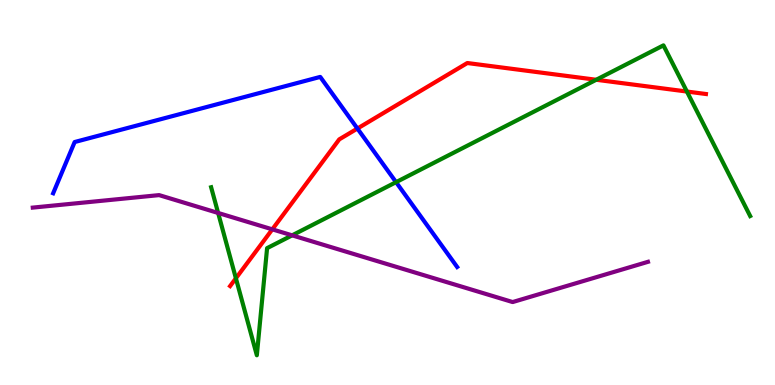[{'lines': ['blue', 'red'], 'intersections': [{'x': 4.61, 'y': 6.66}]}, {'lines': ['green', 'red'], 'intersections': [{'x': 3.04, 'y': 2.77}, {'x': 7.69, 'y': 7.93}, {'x': 8.86, 'y': 7.62}]}, {'lines': ['purple', 'red'], 'intersections': [{'x': 3.51, 'y': 4.04}]}, {'lines': ['blue', 'green'], 'intersections': [{'x': 5.11, 'y': 5.27}]}, {'lines': ['blue', 'purple'], 'intersections': []}, {'lines': ['green', 'purple'], 'intersections': [{'x': 2.81, 'y': 4.47}, {'x': 3.77, 'y': 3.89}]}]